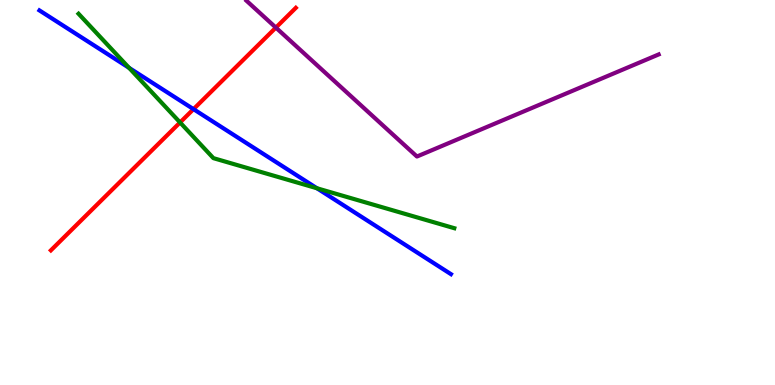[{'lines': ['blue', 'red'], 'intersections': [{'x': 2.5, 'y': 7.16}]}, {'lines': ['green', 'red'], 'intersections': [{'x': 2.32, 'y': 6.82}]}, {'lines': ['purple', 'red'], 'intersections': [{'x': 3.56, 'y': 9.28}]}, {'lines': ['blue', 'green'], 'intersections': [{'x': 1.67, 'y': 8.24}, {'x': 4.09, 'y': 5.11}]}, {'lines': ['blue', 'purple'], 'intersections': []}, {'lines': ['green', 'purple'], 'intersections': []}]